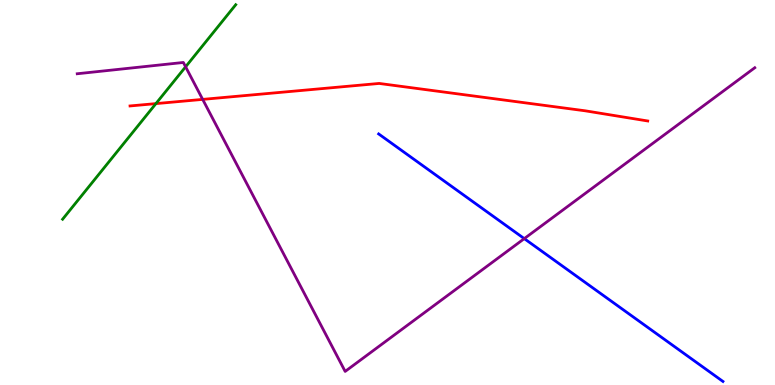[{'lines': ['blue', 'red'], 'intersections': []}, {'lines': ['green', 'red'], 'intersections': [{'x': 2.01, 'y': 7.31}]}, {'lines': ['purple', 'red'], 'intersections': [{'x': 2.62, 'y': 7.42}]}, {'lines': ['blue', 'green'], 'intersections': []}, {'lines': ['blue', 'purple'], 'intersections': [{'x': 6.76, 'y': 3.8}]}, {'lines': ['green', 'purple'], 'intersections': [{'x': 2.4, 'y': 8.26}]}]